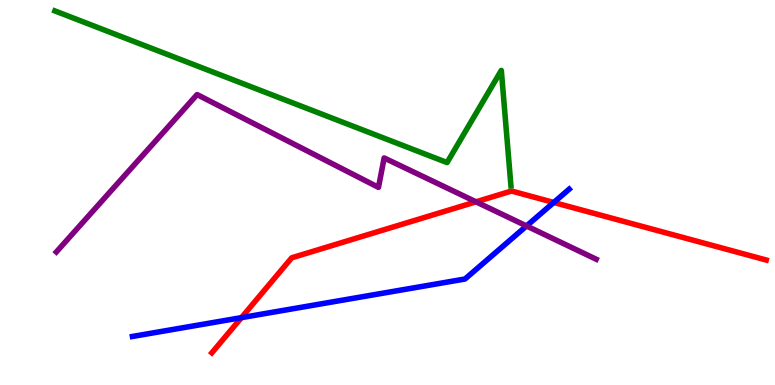[{'lines': ['blue', 'red'], 'intersections': [{'x': 3.12, 'y': 1.75}, {'x': 7.15, 'y': 4.74}]}, {'lines': ['green', 'red'], 'intersections': []}, {'lines': ['purple', 'red'], 'intersections': [{'x': 6.14, 'y': 4.76}]}, {'lines': ['blue', 'green'], 'intersections': []}, {'lines': ['blue', 'purple'], 'intersections': [{'x': 6.79, 'y': 4.13}]}, {'lines': ['green', 'purple'], 'intersections': []}]